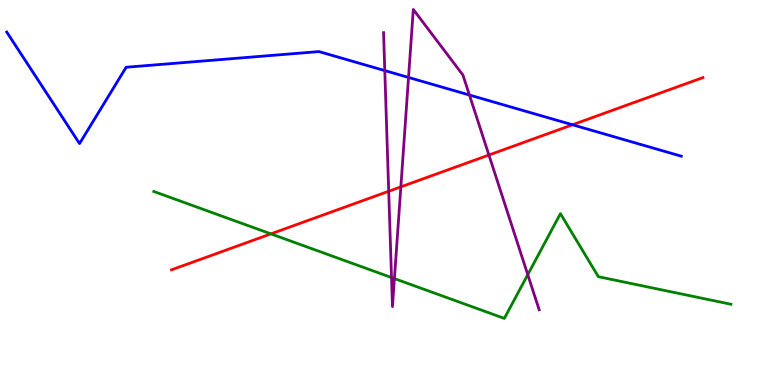[{'lines': ['blue', 'red'], 'intersections': [{'x': 7.39, 'y': 6.76}]}, {'lines': ['green', 'red'], 'intersections': [{'x': 3.5, 'y': 3.93}]}, {'lines': ['purple', 'red'], 'intersections': [{'x': 5.02, 'y': 5.03}, {'x': 5.17, 'y': 5.15}, {'x': 6.31, 'y': 5.97}]}, {'lines': ['blue', 'green'], 'intersections': []}, {'lines': ['blue', 'purple'], 'intersections': [{'x': 4.97, 'y': 8.17}, {'x': 5.27, 'y': 7.99}, {'x': 6.06, 'y': 7.53}]}, {'lines': ['green', 'purple'], 'intersections': [{'x': 5.05, 'y': 2.79}, {'x': 5.09, 'y': 2.76}, {'x': 6.81, 'y': 2.87}]}]